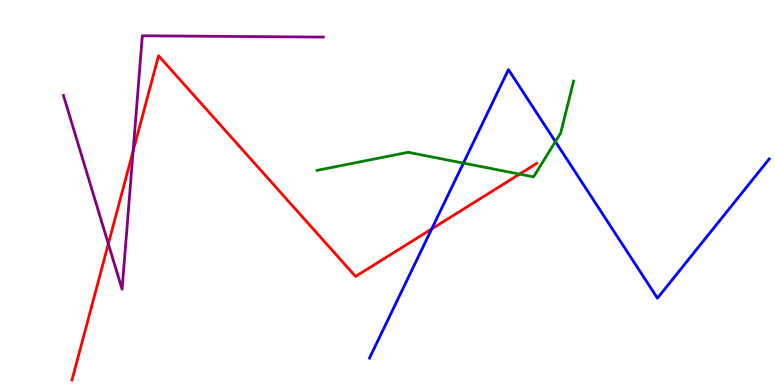[{'lines': ['blue', 'red'], 'intersections': [{'x': 5.57, 'y': 4.05}]}, {'lines': ['green', 'red'], 'intersections': [{'x': 6.7, 'y': 5.48}]}, {'lines': ['purple', 'red'], 'intersections': [{'x': 1.4, 'y': 3.67}, {'x': 1.72, 'y': 6.08}]}, {'lines': ['blue', 'green'], 'intersections': [{'x': 5.98, 'y': 5.76}, {'x': 7.17, 'y': 6.32}]}, {'lines': ['blue', 'purple'], 'intersections': []}, {'lines': ['green', 'purple'], 'intersections': []}]